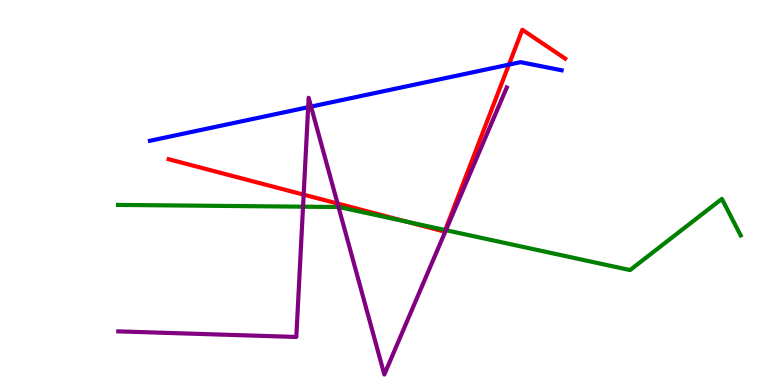[{'lines': ['blue', 'red'], 'intersections': [{'x': 6.57, 'y': 8.32}]}, {'lines': ['green', 'red'], 'intersections': [{'x': 5.25, 'y': 4.24}, {'x': 5.75, 'y': 4.02}]}, {'lines': ['purple', 'red'], 'intersections': [{'x': 3.92, 'y': 4.94}, {'x': 4.36, 'y': 4.71}]}, {'lines': ['blue', 'green'], 'intersections': []}, {'lines': ['blue', 'purple'], 'intersections': [{'x': 3.98, 'y': 7.22}, {'x': 4.01, 'y': 7.23}]}, {'lines': ['green', 'purple'], 'intersections': [{'x': 3.91, 'y': 4.63}, {'x': 4.37, 'y': 4.62}, {'x': 5.75, 'y': 4.02}]}]